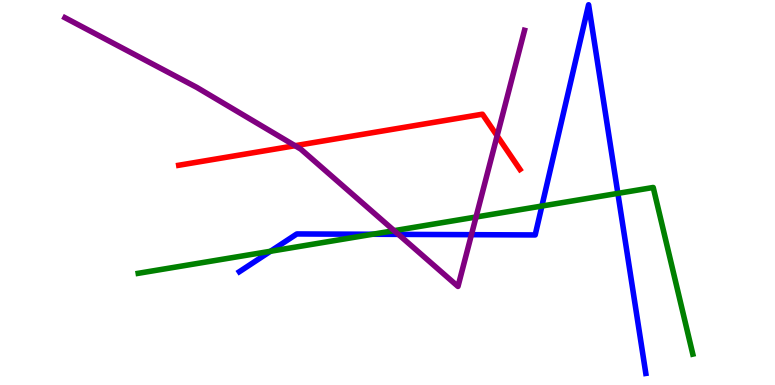[{'lines': ['blue', 'red'], 'intersections': []}, {'lines': ['green', 'red'], 'intersections': []}, {'lines': ['purple', 'red'], 'intersections': [{'x': 3.81, 'y': 6.22}, {'x': 6.41, 'y': 6.47}]}, {'lines': ['blue', 'green'], 'intersections': [{'x': 3.49, 'y': 3.47}, {'x': 4.81, 'y': 3.92}, {'x': 6.99, 'y': 4.65}, {'x': 7.97, 'y': 4.98}]}, {'lines': ['blue', 'purple'], 'intersections': [{'x': 5.14, 'y': 3.91}, {'x': 6.08, 'y': 3.9}]}, {'lines': ['green', 'purple'], 'intersections': [{'x': 5.09, 'y': 4.01}, {'x': 6.14, 'y': 4.36}]}]